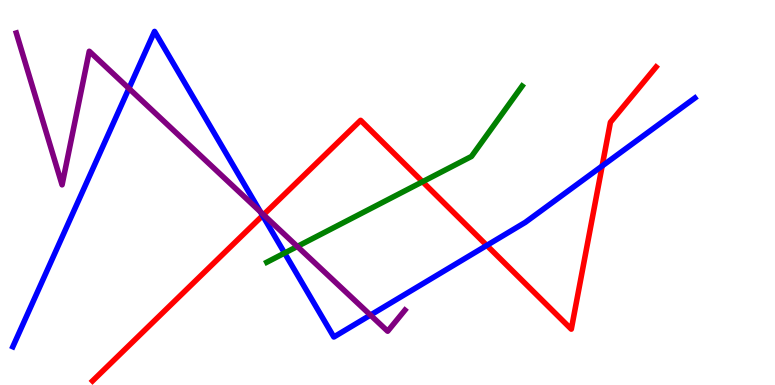[{'lines': ['blue', 'red'], 'intersections': [{'x': 3.39, 'y': 4.4}, {'x': 6.28, 'y': 3.63}, {'x': 7.77, 'y': 5.69}]}, {'lines': ['green', 'red'], 'intersections': [{'x': 5.45, 'y': 5.28}]}, {'lines': ['purple', 'red'], 'intersections': [{'x': 3.4, 'y': 4.42}]}, {'lines': ['blue', 'green'], 'intersections': [{'x': 3.67, 'y': 3.43}]}, {'lines': ['blue', 'purple'], 'intersections': [{'x': 1.66, 'y': 7.7}, {'x': 3.36, 'y': 4.5}, {'x': 4.78, 'y': 1.82}]}, {'lines': ['green', 'purple'], 'intersections': [{'x': 3.84, 'y': 3.6}]}]